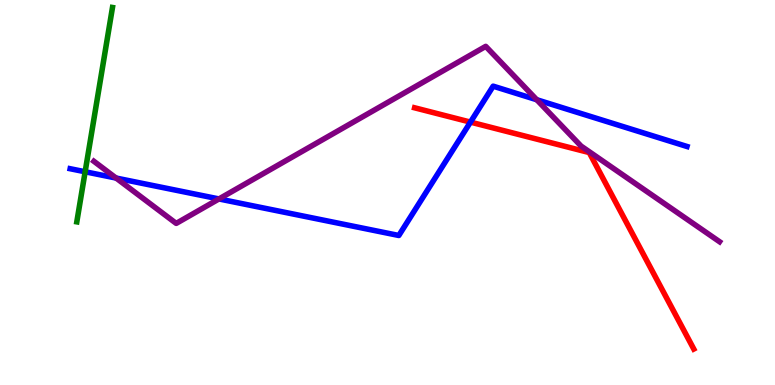[{'lines': ['blue', 'red'], 'intersections': [{'x': 6.07, 'y': 6.83}]}, {'lines': ['green', 'red'], 'intersections': []}, {'lines': ['purple', 'red'], 'intersections': []}, {'lines': ['blue', 'green'], 'intersections': [{'x': 1.1, 'y': 5.54}]}, {'lines': ['blue', 'purple'], 'intersections': [{'x': 1.5, 'y': 5.38}, {'x': 2.83, 'y': 4.83}, {'x': 6.93, 'y': 7.41}]}, {'lines': ['green', 'purple'], 'intersections': []}]